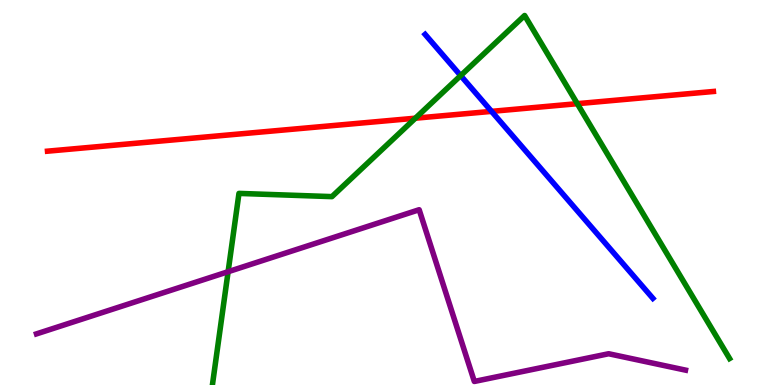[{'lines': ['blue', 'red'], 'intersections': [{'x': 6.34, 'y': 7.11}]}, {'lines': ['green', 'red'], 'intersections': [{'x': 5.36, 'y': 6.93}, {'x': 7.45, 'y': 7.31}]}, {'lines': ['purple', 'red'], 'intersections': []}, {'lines': ['blue', 'green'], 'intersections': [{'x': 5.94, 'y': 8.04}]}, {'lines': ['blue', 'purple'], 'intersections': []}, {'lines': ['green', 'purple'], 'intersections': [{'x': 2.94, 'y': 2.94}]}]